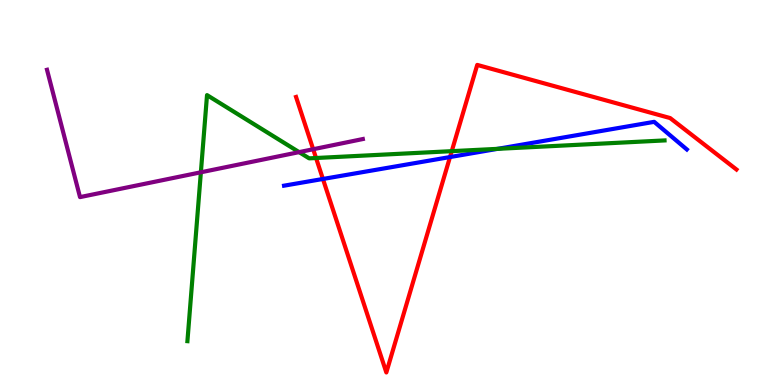[{'lines': ['blue', 'red'], 'intersections': [{'x': 4.17, 'y': 5.35}, {'x': 5.81, 'y': 5.92}]}, {'lines': ['green', 'red'], 'intersections': [{'x': 4.08, 'y': 5.9}, {'x': 5.83, 'y': 6.07}]}, {'lines': ['purple', 'red'], 'intersections': [{'x': 4.04, 'y': 6.12}]}, {'lines': ['blue', 'green'], 'intersections': [{'x': 6.42, 'y': 6.13}]}, {'lines': ['blue', 'purple'], 'intersections': []}, {'lines': ['green', 'purple'], 'intersections': [{'x': 2.59, 'y': 5.52}, {'x': 3.86, 'y': 6.05}]}]